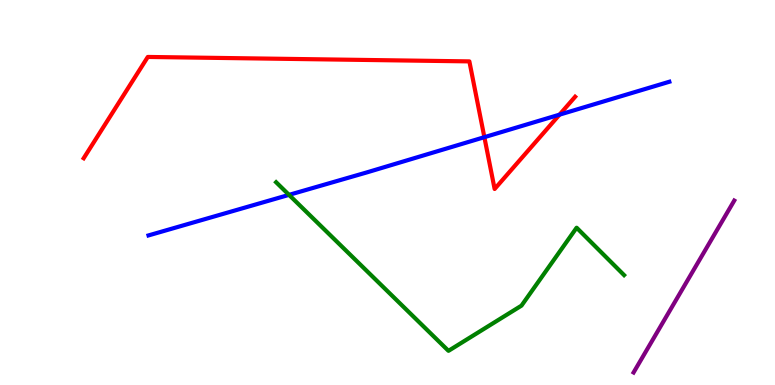[{'lines': ['blue', 'red'], 'intersections': [{'x': 6.25, 'y': 6.44}, {'x': 7.22, 'y': 7.02}]}, {'lines': ['green', 'red'], 'intersections': []}, {'lines': ['purple', 'red'], 'intersections': []}, {'lines': ['blue', 'green'], 'intersections': [{'x': 3.73, 'y': 4.94}]}, {'lines': ['blue', 'purple'], 'intersections': []}, {'lines': ['green', 'purple'], 'intersections': []}]